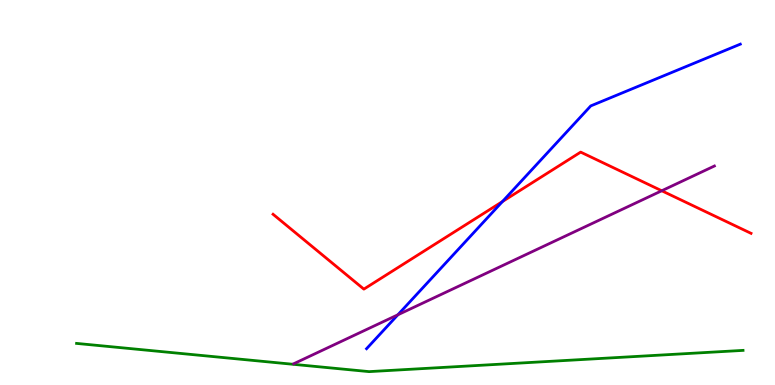[{'lines': ['blue', 'red'], 'intersections': [{'x': 6.48, 'y': 4.77}]}, {'lines': ['green', 'red'], 'intersections': []}, {'lines': ['purple', 'red'], 'intersections': [{'x': 8.54, 'y': 5.05}]}, {'lines': ['blue', 'green'], 'intersections': []}, {'lines': ['blue', 'purple'], 'intersections': [{'x': 5.13, 'y': 1.82}]}, {'lines': ['green', 'purple'], 'intersections': []}]